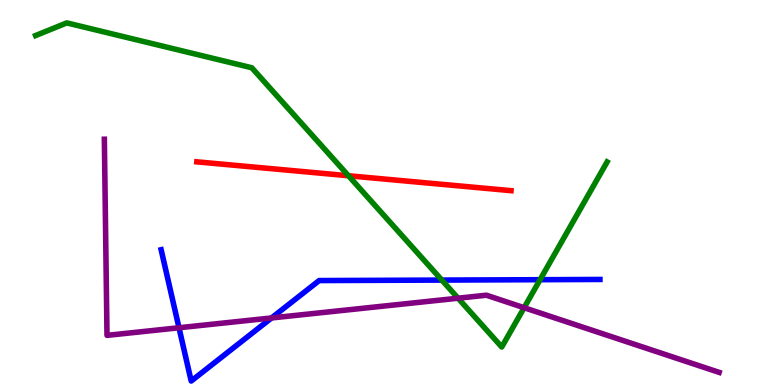[{'lines': ['blue', 'red'], 'intersections': []}, {'lines': ['green', 'red'], 'intersections': [{'x': 4.5, 'y': 5.44}]}, {'lines': ['purple', 'red'], 'intersections': []}, {'lines': ['blue', 'green'], 'intersections': [{'x': 5.7, 'y': 2.73}, {'x': 6.97, 'y': 2.74}]}, {'lines': ['blue', 'purple'], 'intersections': [{'x': 2.31, 'y': 1.49}, {'x': 3.5, 'y': 1.74}]}, {'lines': ['green', 'purple'], 'intersections': [{'x': 5.91, 'y': 2.25}, {'x': 6.76, 'y': 2.01}]}]